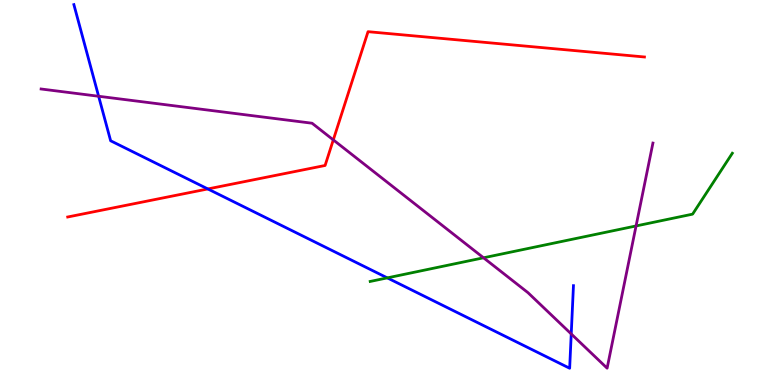[{'lines': ['blue', 'red'], 'intersections': [{'x': 2.68, 'y': 5.09}]}, {'lines': ['green', 'red'], 'intersections': []}, {'lines': ['purple', 'red'], 'intersections': [{'x': 4.3, 'y': 6.37}]}, {'lines': ['blue', 'green'], 'intersections': [{'x': 5.0, 'y': 2.78}]}, {'lines': ['blue', 'purple'], 'intersections': [{'x': 1.27, 'y': 7.5}, {'x': 7.37, 'y': 1.33}]}, {'lines': ['green', 'purple'], 'intersections': [{'x': 6.24, 'y': 3.3}, {'x': 8.21, 'y': 4.13}]}]